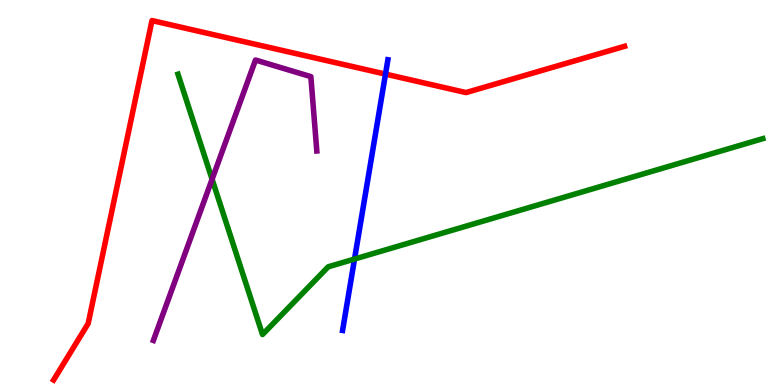[{'lines': ['blue', 'red'], 'intersections': [{'x': 4.97, 'y': 8.08}]}, {'lines': ['green', 'red'], 'intersections': []}, {'lines': ['purple', 'red'], 'intersections': []}, {'lines': ['blue', 'green'], 'intersections': [{'x': 4.57, 'y': 3.27}]}, {'lines': ['blue', 'purple'], 'intersections': []}, {'lines': ['green', 'purple'], 'intersections': [{'x': 2.74, 'y': 5.34}]}]